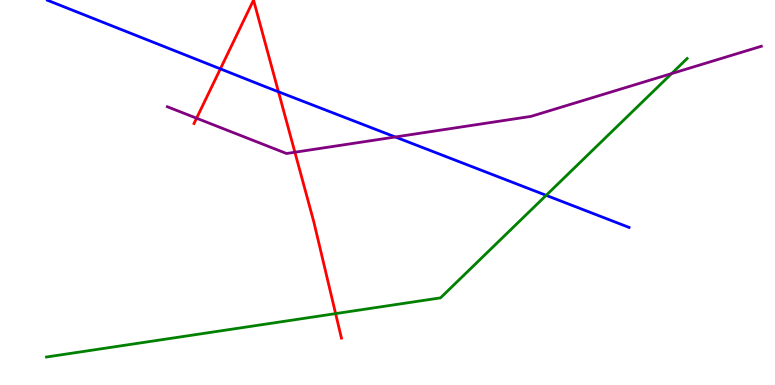[{'lines': ['blue', 'red'], 'intersections': [{'x': 2.84, 'y': 8.21}, {'x': 3.59, 'y': 7.62}]}, {'lines': ['green', 'red'], 'intersections': [{'x': 4.33, 'y': 1.85}]}, {'lines': ['purple', 'red'], 'intersections': [{'x': 2.54, 'y': 6.93}, {'x': 3.81, 'y': 6.05}]}, {'lines': ['blue', 'green'], 'intersections': [{'x': 7.05, 'y': 4.93}]}, {'lines': ['blue', 'purple'], 'intersections': [{'x': 5.1, 'y': 6.44}]}, {'lines': ['green', 'purple'], 'intersections': [{'x': 8.67, 'y': 8.09}]}]